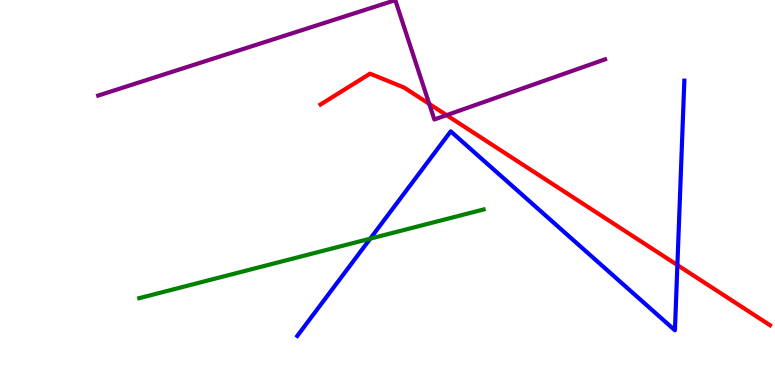[{'lines': ['blue', 'red'], 'intersections': [{'x': 8.74, 'y': 3.12}]}, {'lines': ['green', 'red'], 'intersections': []}, {'lines': ['purple', 'red'], 'intersections': [{'x': 5.54, 'y': 7.3}, {'x': 5.76, 'y': 7.01}]}, {'lines': ['blue', 'green'], 'intersections': [{'x': 4.78, 'y': 3.8}]}, {'lines': ['blue', 'purple'], 'intersections': []}, {'lines': ['green', 'purple'], 'intersections': []}]